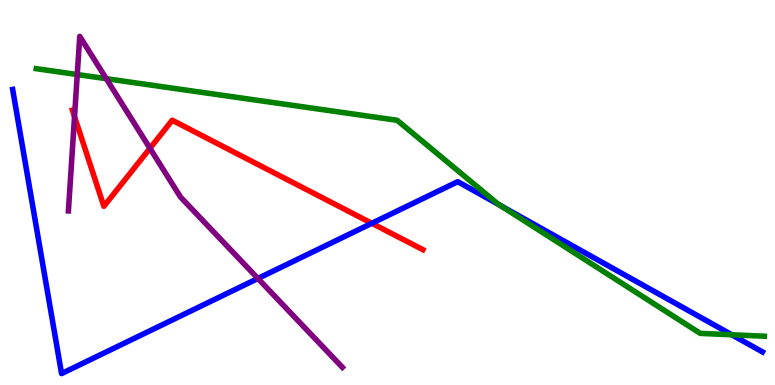[{'lines': ['blue', 'red'], 'intersections': [{'x': 4.8, 'y': 4.2}]}, {'lines': ['green', 'red'], 'intersections': []}, {'lines': ['purple', 'red'], 'intersections': [{'x': 0.962, 'y': 6.97}, {'x': 1.93, 'y': 6.15}]}, {'lines': ['blue', 'green'], 'intersections': [{'x': 6.45, 'y': 4.67}, {'x': 9.44, 'y': 1.3}]}, {'lines': ['blue', 'purple'], 'intersections': [{'x': 3.33, 'y': 2.77}]}, {'lines': ['green', 'purple'], 'intersections': [{'x': 0.997, 'y': 8.06}, {'x': 1.37, 'y': 7.96}]}]